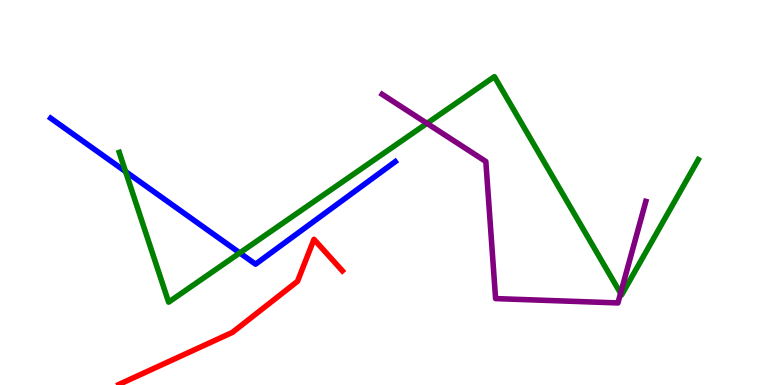[{'lines': ['blue', 'red'], 'intersections': []}, {'lines': ['green', 'red'], 'intersections': []}, {'lines': ['purple', 'red'], 'intersections': []}, {'lines': ['blue', 'green'], 'intersections': [{'x': 1.62, 'y': 5.54}, {'x': 3.09, 'y': 3.43}]}, {'lines': ['blue', 'purple'], 'intersections': []}, {'lines': ['green', 'purple'], 'intersections': [{'x': 5.51, 'y': 6.8}, {'x': 8.01, 'y': 2.38}]}]